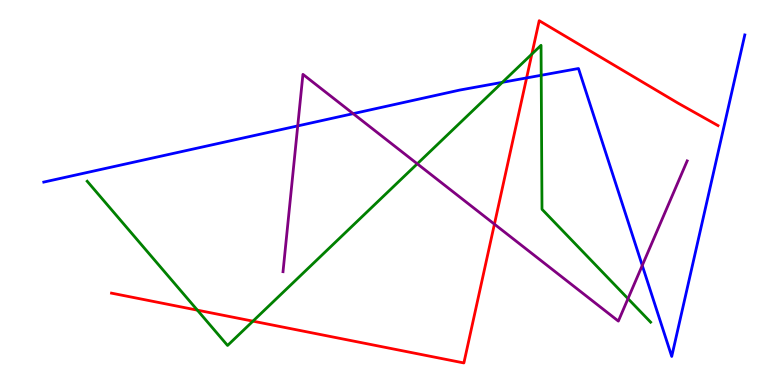[{'lines': ['blue', 'red'], 'intersections': [{'x': 6.79, 'y': 7.98}]}, {'lines': ['green', 'red'], 'intersections': [{'x': 2.55, 'y': 1.94}, {'x': 3.26, 'y': 1.66}, {'x': 6.86, 'y': 8.6}]}, {'lines': ['purple', 'red'], 'intersections': [{'x': 6.38, 'y': 4.18}]}, {'lines': ['blue', 'green'], 'intersections': [{'x': 6.48, 'y': 7.86}, {'x': 6.98, 'y': 8.04}]}, {'lines': ['blue', 'purple'], 'intersections': [{'x': 3.84, 'y': 6.73}, {'x': 4.56, 'y': 7.05}, {'x': 8.29, 'y': 3.11}]}, {'lines': ['green', 'purple'], 'intersections': [{'x': 5.38, 'y': 5.75}, {'x': 8.1, 'y': 2.24}]}]